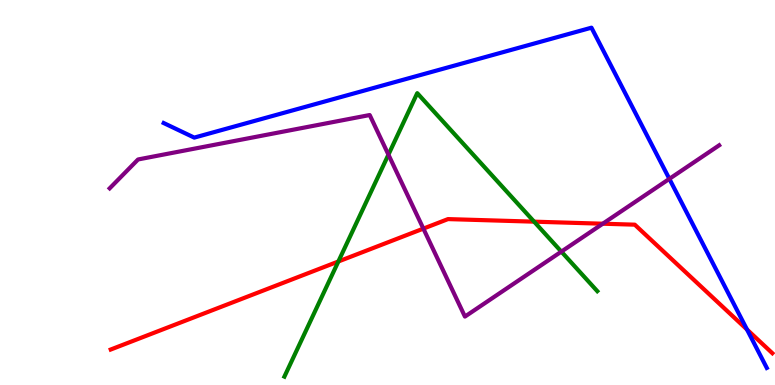[{'lines': ['blue', 'red'], 'intersections': [{'x': 9.64, 'y': 1.44}]}, {'lines': ['green', 'red'], 'intersections': [{'x': 4.37, 'y': 3.21}, {'x': 6.89, 'y': 4.24}]}, {'lines': ['purple', 'red'], 'intersections': [{'x': 5.46, 'y': 4.06}, {'x': 7.78, 'y': 4.19}]}, {'lines': ['blue', 'green'], 'intersections': []}, {'lines': ['blue', 'purple'], 'intersections': [{'x': 8.64, 'y': 5.35}]}, {'lines': ['green', 'purple'], 'intersections': [{'x': 5.01, 'y': 5.98}, {'x': 7.24, 'y': 3.46}]}]